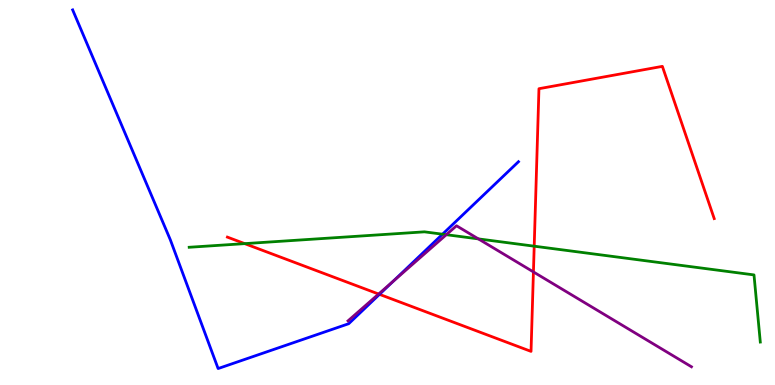[{'lines': ['blue', 'red'], 'intersections': [{'x': 4.9, 'y': 2.35}]}, {'lines': ['green', 'red'], 'intersections': [{'x': 3.16, 'y': 3.67}, {'x': 6.89, 'y': 3.61}]}, {'lines': ['purple', 'red'], 'intersections': [{'x': 4.89, 'y': 2.36}, {'x': 6.88, 'y': 2.94}]}, {'lines': ['blue', 'green'], 'intersections': [{'x': 5.71, 'y': 3.92}]}, {'lines': ['blue', 'purple'], 'intersections': [{'x': 5.07, 'y': 2.69}]}, {'lines': ['green', 'purple'], 'intersections': [{'x': 5.76, 'y': 3.9}, {'x': 6.17, 'y': 3.8}]}]